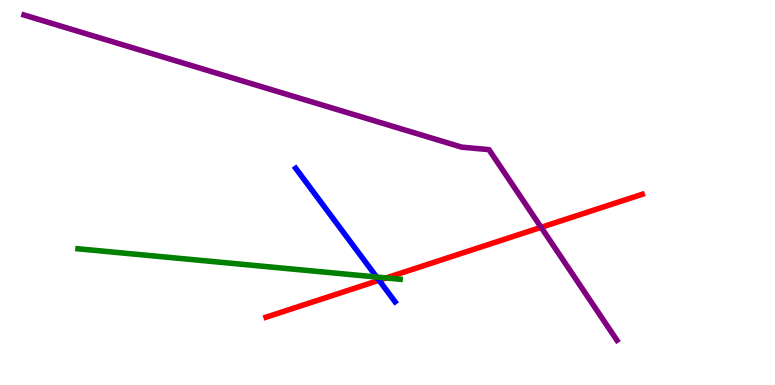[{'lines': ['blue', 'red'], 'intersections': [{'x': 4.89, 'y': 2.72}]}, {'lines': ['green', 'red'], 'intersections': [{'x': 4.98, 'y': 2.78}]}, {'lines': ['purple', 'red'], 'intersections': [{'x': 6.98, 'y': 4.1}]}, {'lines': ['blue', 'green'], 'intersections': [{'x': 4.86, 'y': 2.8}]}, {'lines': ['blue', 'purple'], 'intersections': []}, {'lines': ['green', 'purple'], 'intersections': []}]